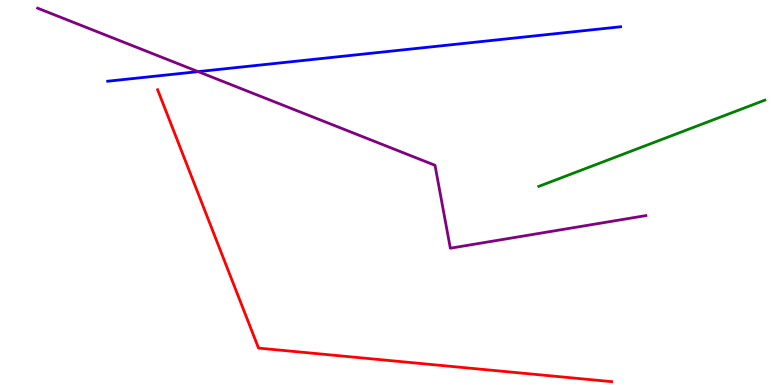[{'lines': ['blue', 'red'], 'intersections': []}, {'lines': ['green', 'red'], 'intersections': []}, {'lines': ['purple', 'red'], 'intersections': []}, {'lines': ['blue', 'green'], 'intersections': []}, {'lines': ['blue', 'purple'], 'intersections': [{'x': 2.56, 'y': 8.14}]}, {'lines': ['green', 'purple'], 'intersections': []}]